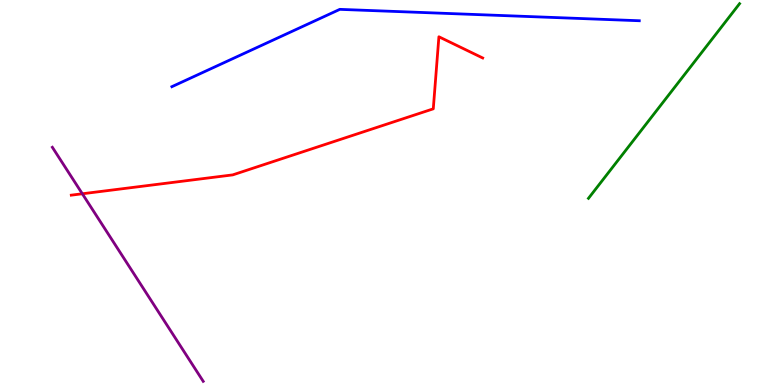[{'lines': ['blue', 'red'], 'intersections': []}, {'lines': ['green', 'red'], 'intersections': []}, {'lines': ['purple', 'red'], 'intersections': [{'x': 1.06, 'y': 4.97}]}, {'lines': ['blue', 'green'], 'intersections': []}, {'lines': ['blue', 'purple'], 'intersections': []}, {'lines': ['green', 'purple'], 'intersections': []}]